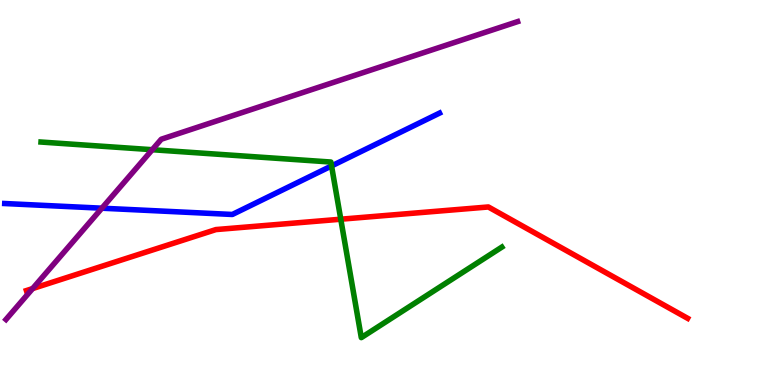[{'lines': ['blue', 'red'], 'intersections': []}, {'lines': ['green', 'red'], 'intersections': [{'x': 4.4, 'y': 4.31}]}, {'lines': ['purple', 'red'], 'intersections': [{'x': 0.421, 'y': 2.5}]}, {'lines': ['blue', 'green'], 'intersections': [{'x': 4.28, 'y': 5.69}]}, {'lines': ['blue', 'purple'], 'intersections': [{'x': 1.31, 'y': 4.59}]}, {'lines': ['green', 'purple'], 'intersections': [{'x': 1.96, 'y': 6.11}]}]